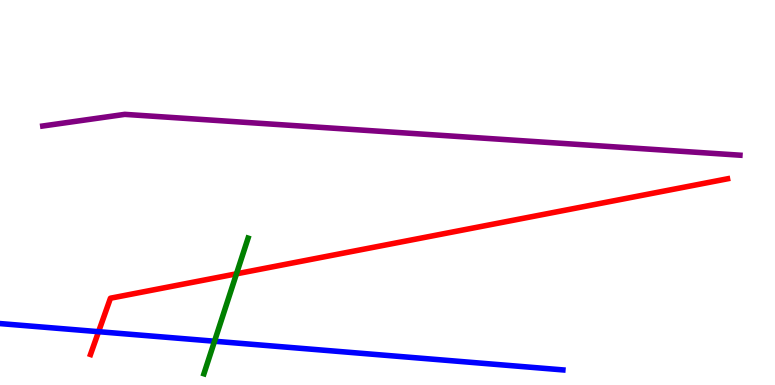[{'lines': ['blue', 'red'], 'intersections': [{'x': 1.27, 'y': 1.38}]}, {'lines': ['green', 'red'], 'intersections': [{'x': 3.05, 'y': 2.89}]}, {'lines': ['purple', 'red'], 'intersections': []}, {'lines': ['blue', 'green'], 'intersections': [{'x': 2.77, 'y': 1.14}]}, {'lines': ['blue', 'purple'], 'intersections': []}, {'lines': ['green', 'purple'], 'intersections': []}]